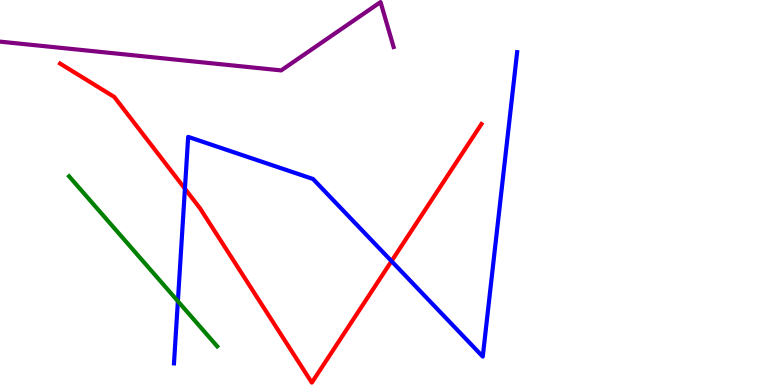[{'lines': ['blue', 'red'], 'intersections': [{'x': 2.39, 'y': 5.1}, {'x': 5.05, 'y': 3.22}]}, {'lines': ['green', 'red'], 'intersections': []}, {'lines': ['purple', 'red'], 'intersections': []}, {'lines': ['blue', 'green'], 'intersections': [{'x': 2.3, 'y': 2.18}]}, {'lines': ['blue', 'purple'], 'intersections': []}, {'lines': ['green', 'purple'], 'intersections': []}]